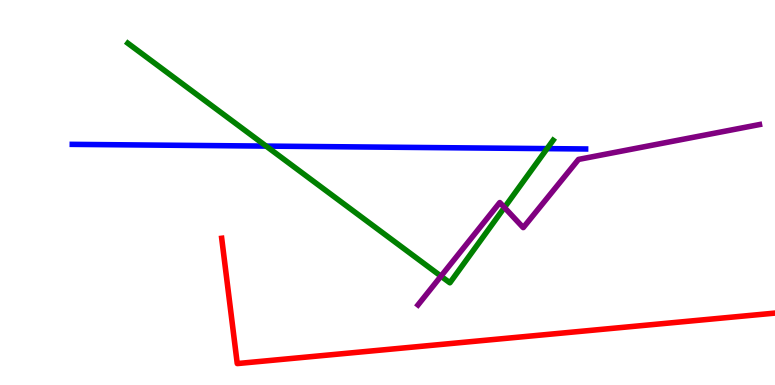[{'lines': ['blue', 'red'], 'intersections': []}, {'lines': ['green', 'red'], 'intersections': []}, {'lines': ['purple', 'red'], 'intersections': []}, {'lines': ['blue', 'green'], 'intersections': [{'x': 3.43, 'y': 6.21}, {'x': 7.06, 'y': 6.14}]}, {'lines': ['blue', 'purple'], 'intersections': []}, {'lines': ['green', 'purple'], 'intersections': [{'x': 5.69, 'y': 2.83}, {'x': 6.51, 'y': 4.61}]}]